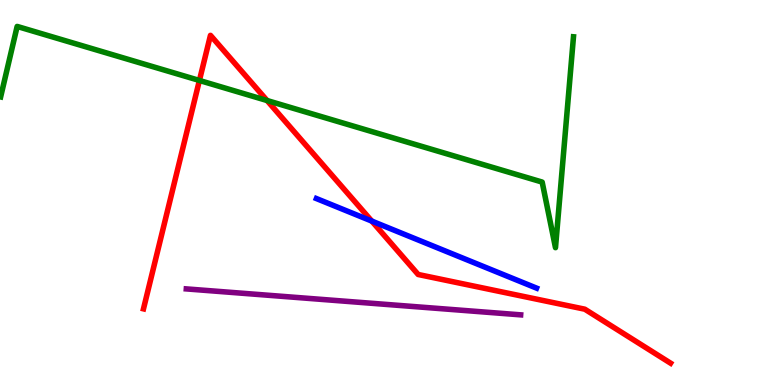[{'lines': ['blue', 'red'], 'intersections': [{'x': 4.8, 'y': 4.26}]}, {'lines': ['green', 'red'], 'intersections': [{'x': 2.57, 'y': 7.91}, {'x': 3.45, 'y': 7.39}]}, {'lines': ['purple', 'red'], 'intersections': []}, {'lines': ['blue', 'green'], 'intersections': []}, {'lines': ['blue', 'purple'], 'intersections': []}, {'lines': ['green', 'purple'], 'intersections': []}]